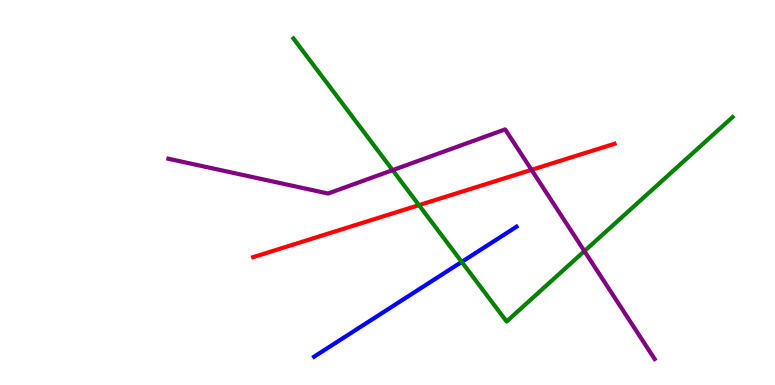[{'lines': ['blue', 'red'], 'intersections': []}, {'lines': ['green', 'red'], 'intersections': [{'x': 5.41, 'y': 4.67}]}, {'lines': ['purple', 'red'], 'intersections': [{'x': 6.86, 'y': 5.59}]}, {'lines': ['blue', 'green'], 'intersections': [{'x': 5.96, 'y': 3.2}]}, {'lines': ['blue', 'purple'], 'intersections': []}, {'lines': ['green', 'purple'], 'intersections': [{'x': 5.07, 'y': 5.58}, {'x': 7.54, 'y': 3.48}]}]